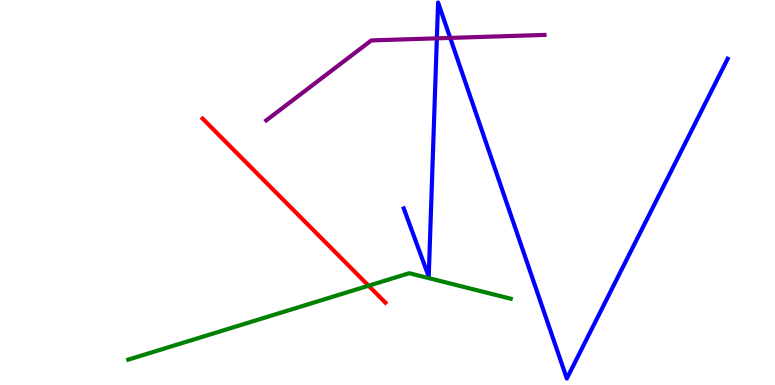[{'lines': ['blue', 'red'], 'intersections': []}, {'lines': ['green', 'red'], 'intersections': [{'x': 4.76, 'y': 2.58}]}, {'lines': ['purple', 'red'], 'intersections': []}, {'lines': ['blue', 'green'], 'intersections': []}, {'lines': ['blue', 'purple'], 'intersections': [{'x': 5.64, 'y': 9.0}, {'x': 5.81, 'y': 9.02}]}, {'lines': ['green', 'purple'], 'intersections': []}]